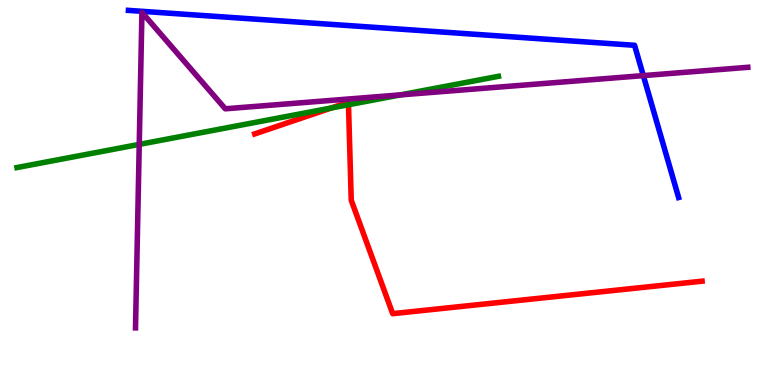[{'lines': ['blue', 'red'], 'intersections': []}, {'lines': ['green', 'red'], 'intersections': [{'x': 4.27, 'y': 7.19}, {'x': 4.5, 'y': 7.28}]}, {'lines': ['purple', 'red'], 'intersections': []}, {'lines': ['blue', 'green'], 'intersections': []}, {'lines': ['blue', 'purple'], 'intersections': [{'x': 8.3, 'y': 8.04}]}, {'lines': ['green', 'purple'], 'intersections': [{'x': 1.8, 'y': 6.25}, {'x': 5.17, 'y': 7.54}]}]